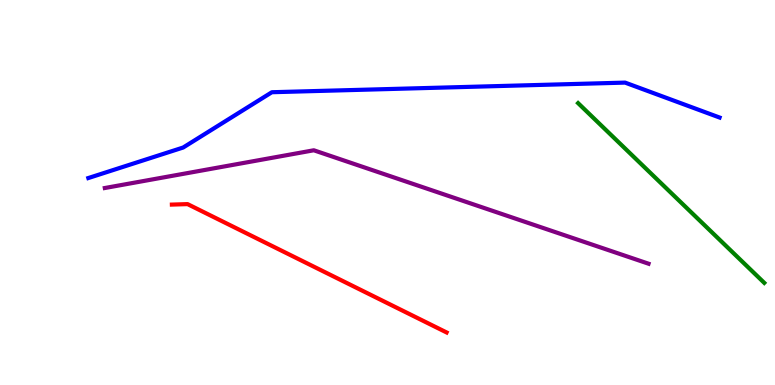[{'lines': ['blue', 'red'], 'intersections': []}, {'lines': ['green', 'red'], 'intersections': []}, {'lines': ['purple', 'red'], 'intersections': []}, {'lines': ['blue', 'green'], 'intersections': []}, {'lines': ['blue', 'purple'], 'intersections': []}, {'lines': ['green', 'purple'], 'intersections': []}]